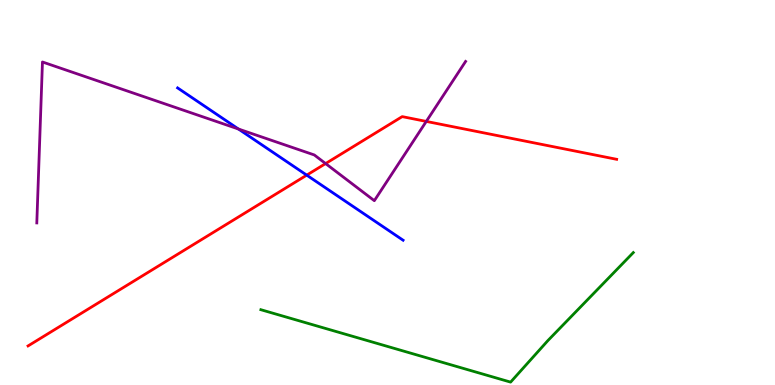[{'lines': ['blue', 'red'], 'intersections': [{'x': 3.96, 'y': 5.45}]}, {'lines': ['green', 'red'], 'intersections': []}, {'lines': ['purple', 'red'], 'intersections': [{'x': 4.2, 'y': 5.75}, {'x': 5.5, 'y': 6.85}]}, {'lines': ['blue', 'green'], 'intersections': []}, {'lines': ['blue', 'purple'], 'intersections': [{'x': 3.08, 'y': 6.65}]}, {'lines': ['green', 'purple'], 'intersections': []}]